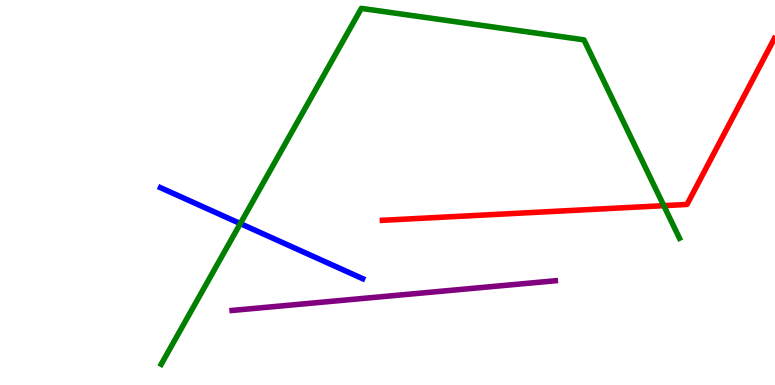[{'lines': ['blue', 'red'], 'intersections': []}, {'lines': ['green', 'red'], 'intersections': [{'x': 8.57, 'y': 4.66}]}, {'lines': ['purple', 'red'], 'intersections': []}, {'lines': ['blue', 'green'], 'intersections': [{'x': 3.1, 'y': 4.19}]}, {'lines': ['blue', 'purple'], 'intersections': []}, {'lines': ['green', 'purple'], 'intersections': []}]